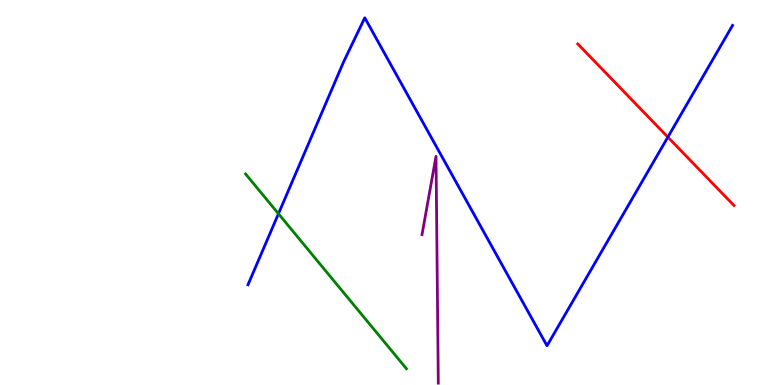[{'lines': ['blue', 'red'], 'intersections': [{'x': 8.62, 'y': 6.44}]}, {'lines': ['green', 'red'], 'intersections': []}, {'lines': ['purple', 'red'], 'intersections': []}, {'lines': ['blue', 'green'], 'intersections': [{'x': 3.59, 'y': 4.45}]}, {'lines': ['blue', 'purple'], 'intersections': []}, {'lines': ['green', 'purple'], 'intersections': []}]